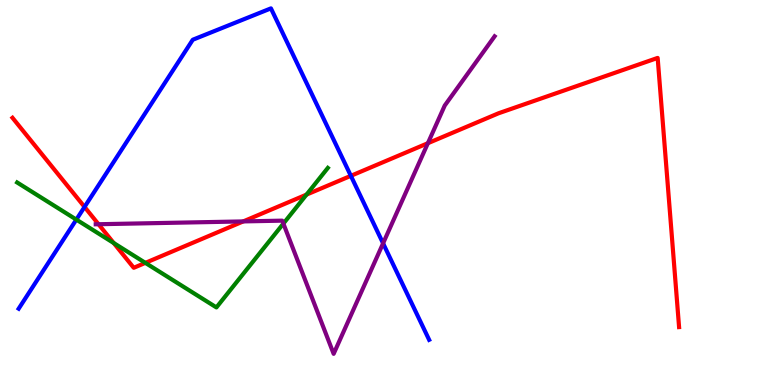[{'lines': ['blue', 'red'], 'intersections': [{'x': 1.09, 'y': 4.63}, {'x': 4.53, 'y': 5.43}]}, {'lines': ['green', 'red'], 'intersections': [{'x': 1.47, 'y': 3.69}, {'x': 1.88, 'y': 3.17}, {'x': 3.96, 'y': 4.95}]}, {'lines': ['purple', 'red'], 'intersections': [{'x': 1.27, 'y': 4.18}, {'x': 3.14, 'y': 4.25}, {'x': 5.52, 'y': 6.28}]}, {'lines': ['blue', 'green'], 'intersections': [{'x': 0.985, 'y': 4.3}]}, {'lines': ['blue', 'purple'], 'intersections': [{'x': 4.94, 'y': 3.68}]}, {'lines': ['green', 'purple'], 'intersections': [{'x': 3.66, 'y': 4.19}]}]